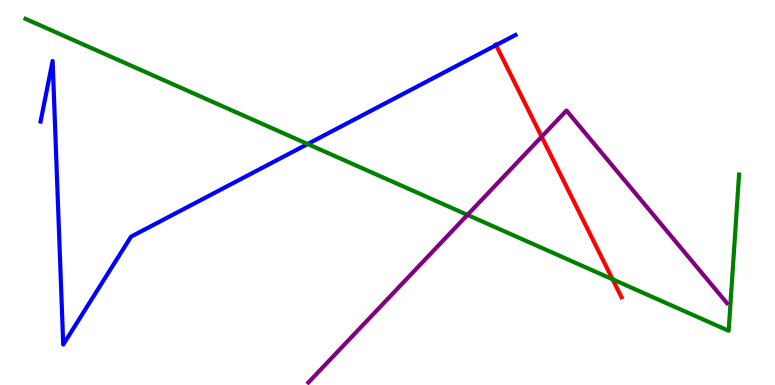[{'lines': ['blue', 'red'], 'intersections': [{'x': 6.4, 'y': 8.83}]}, {'lines': ['green', 'red'], 'intersections': [{'x': 7.9, 'y': 2.75}]}, {'lines': ['purple', 'red'], 'intersections': [{'x': 6.99, 'y': 6.45}]}, {'lines': ['blue', 'green'], 'intersections': [{'x': 3.97, 'y': 6.26}]}, {'lines': ['blue', 'purple'], 'intersections': []}, {'lines': ['green', 'purple'], 'intersections': [{'x': 6.03, 'y': 4.42}]}]